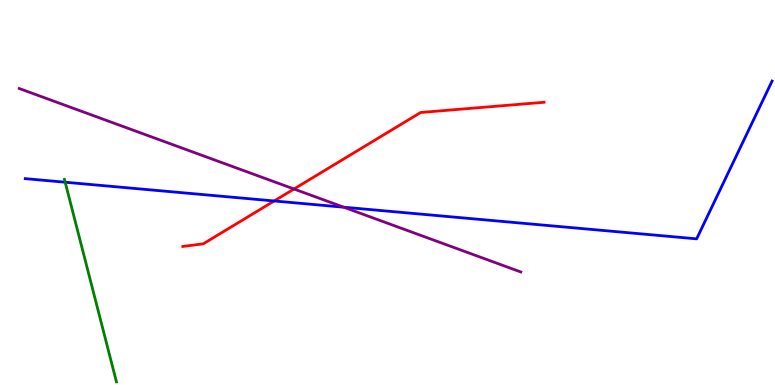[{'lines': ['blue', 'red'], 'intersections': [{'x': 3.54, 'y': 4.78}]}, {'lines': ['green', 'red'], 'intersections': []}, {'lines': ['purple', 'red'], 'intersections': [{'x': 3.79, 'y': 5.09}]}, {'lines': ['blue', 'green'], 'intersections': [{'x': 0.841, 'y': 5.27}]}, {'lines': ['blue', 'purple'], 'intersections': [{'x': 4.44, 'y': 4.62}]}, {'lines': ['green', 'purple'], 'intersections': []}]